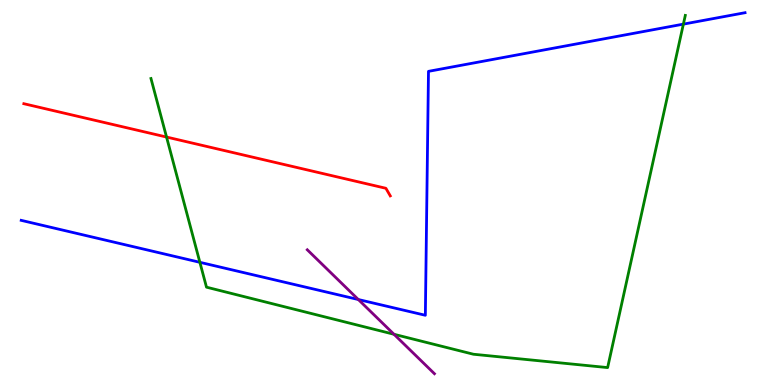[{'lines': ['blue', 'red'], 'intersections': []}, {'lines': ['green', 'red'], 'intersections': [{'x': 2.15, 'y': 6.44}]}, {'lines': ['purple', 'red'], 'intersections': []}, {'lines': ['blue', 'green'], 'intersections': [{'x': 2.58, 'y': 3.19}, {'x': 8.82, 'y': 9.37}]}, {'lines': ['blue', 'purple'], 'intersections': [{'x': 4.62, 'y': 2.22}]}, {'lines': ['green', 'purple'], 'intersections': [{'x': 5.08, 'y': 1.32}]}]